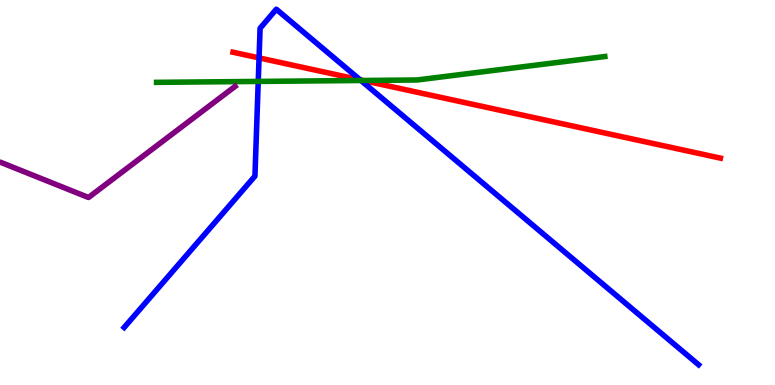[{'lines': ['blue', 'red'], 'intersections': [{'x': 3.34, 'y': 8.5}, {'x': 4.65, 'y': 7.93}]}, {'lines': ['green', 'red'], 'intersections': [{'x': 4.68, 'y': 7.91}]}, {'lines': ['purple', 'red'], 'intersections': []}, {'lines': ['blue', 'green'], 'intersections': [{'x': 3.33, 'y': 7.89}, {'x': 4.66, 'y': 7.91}]}, {'lines': ['blue', 'purple'], 'intersections': []}, {'lines': ['green', 'purple'], 'intersections': []}]